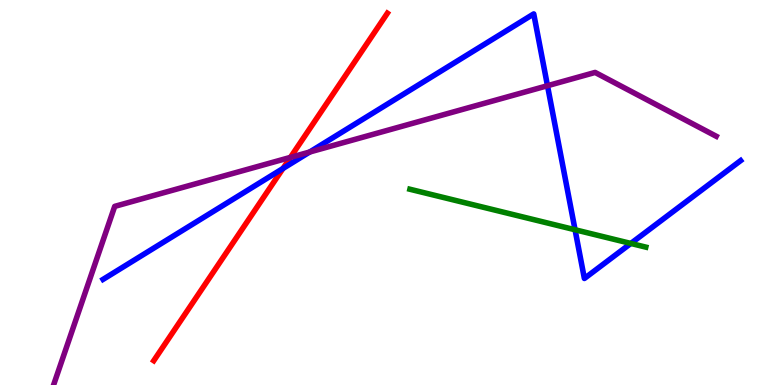[{'lines': ['blue', 'red'], 'intersections': [{'x': 3.65, 'y': 5.62}]}, {'lines': ['green', 'red'], 'intersections': []}, {'lines': ['purple', 'red'], 'intersections': [{'x': 3.75, 'y': 5.91}]}, {'lines': ['blue', 'green'], 'intersections': [{'x': 7.42, 'y': 4.03}, {'x': 8.14, 'y': 3.68}]}, {'lines': ['blue', 'purple'], 'intersections': [{'x': 4.0, 'y': 6.05}, {'x': 7.06, 'y': 7.77}]}, {'lines': ['green', 'purple'], 'intersections': []}]